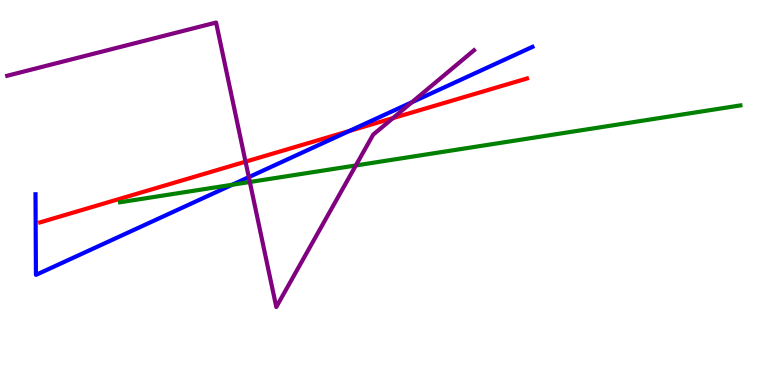[{'lines': ['blue', 'red'], 'intersections': [{'x': 4.51, 'y': 6.6}]}, {'lines': ['green', 'red'], 'intersections': []}, {'lines': ['purple', 'red'], 'intersections': [{'x': 3.17, 'y': 5.8}, {'x': 5.07, 'y': 6.93}]}, {'lines': ['blue', 'green'], 'intersections': [{'x': 3.0, 'y': 5.2}]}, {'lines': ['blue', 'purple'], 'intersections': [{'x': 3.21, 'y': 5.4}, {'x': 5.32, 'y': 7.35}]}, {'lines': ['green', 'purple'], 'intersections': [{'x': 3.22, 'y': 5.27}, {'x': 4.59, 'y': 5.7}]}]